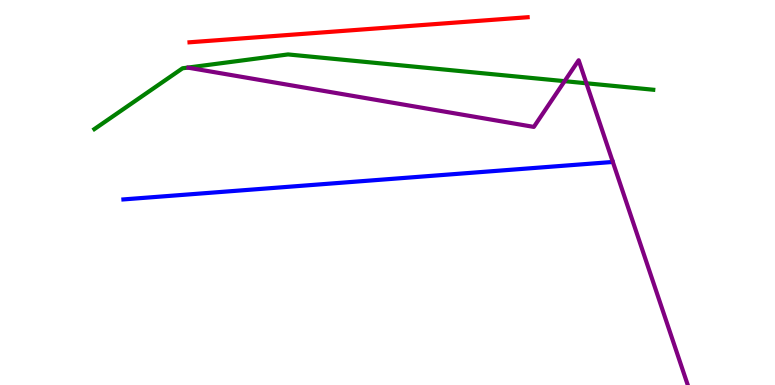[{'lines': ['blue', 'red'], 'intersections': []}, {'lines': ['green', 'red'], 'intersections': []}, {'lines': ['purple', 'red'], 'intersections': []}, {'lines': ['blue', 'green'], 'intersections': []}, {'lines': ['blue', 'purple'], 'intersections': []}, {'lines': ['green', 'purple'], 'intersections': [{'x': 7.29, 'y': 7.89}, {'x': 7.57, 'y': 7.84}]}]